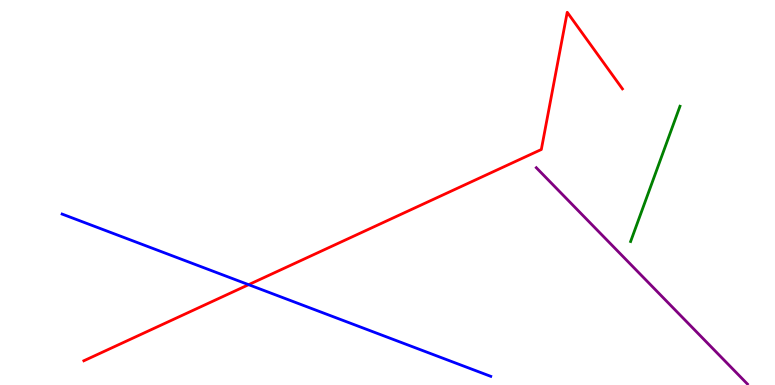[{'lines': ['blue', 'red'], 'intersections': [{'x': 3.21, 'y': 2.61}]}, {'lines': ['green', 'red'], 'intersections': []}, {'lines': ['purple', 'red'], 'intersections': []}, {'lines': ['blue', 'green'], 'intersections': []}, {'lines': ['blue', 'purple'], 'intersections': []}, {'lines': ['green', 'purple'], 'intersections': []}]